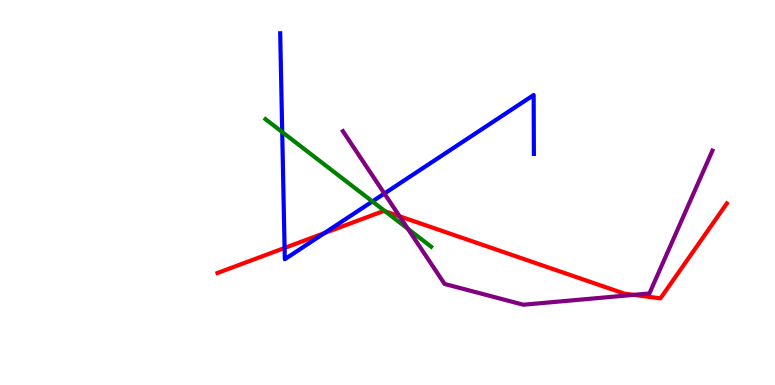[{'lines': ['blue', 'red'], 'intersections': [{'x': 3.67, 'y': 3.56}, {'x': 4.19, 'y': 3.95}]}, {'lines': ['green', 'red'], 'intersections': [{'x': 4.97, 'y': 4.51}]}, {'lines': ['purple', 'red'], 'intersections': [{'x': 5.16, 'y': 4.38}, {'x': 8.18, 'y': 2.34}]}, {'lines': ['blue', 'green'], 'intersections': [{'x': 3.64, 'y': 6.57}, {'x': 4.8, 'y': 4.77}]}, {'lines': ['blue', 'purple'], 'intersections': [{'x': 4.96, 'y': 4.97}]}, {'lines': ['green', 'purple'], 'intersections': [{'x': 5.26, 'y': 4.06}]}]